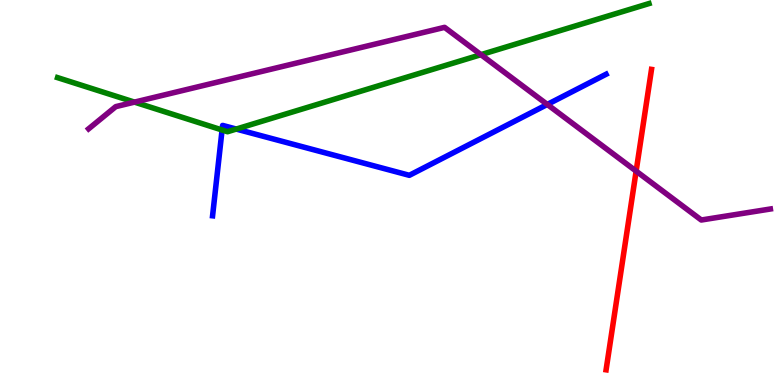[{'lines': ['blue', 'red'], 'intersections': []}, {'lines': ['green', 'red'], 'intersections': []}, {'lines': ['purple', 'red'], 'intersections': [{'x': 8.21, 'y': 5.56}]}, {'lines': ['blue', 'green'], 'intersections': [{'x': 2.87, 'y': 6.62}, {'x': 3.05, 'y': 6.65}]}, {'lines': ['blue', 'purple'], 'intersections': [{'x': 7.06, 'y': 7.29}]}, {'lines': ['green', 'purple'], 'intersections': [{'x': 1.74, 'y': 7.35}, {'x': 6.21, 'y': 8.58}]}]